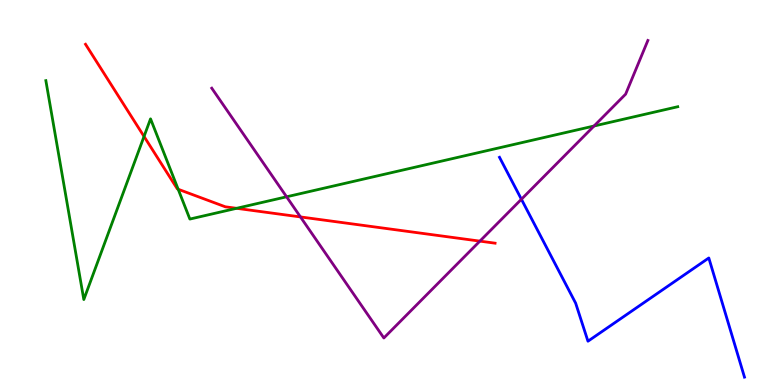[{'lines': ['blue', 'red'], 'intersections': []}, {'lines': ['green', 'red'], 'intersections': [{'x': 1.86, 'y': 6.46}, {'x': 2.3, 'y': 5.08}, {'x': 3.05, 'y': 4.59}]}, {'lines': ['purple', 'red'], 'intersections': [{'x': 3.88, 'y': 4.37}, {'x': 6.19, 'y': 3.74}]}, {'lines': ['blue', 'green'], 'intersections': []}, {'lines': ['blue', 'purple'], 'intersections': [{'x': 6.73, 'y': 4.82}]}, {'lines': ['green', 'purple'], 'intersections': [{'x': 3.7, 'y': 4.89}, {'x': 7.67, 'y': 6.73}]}]